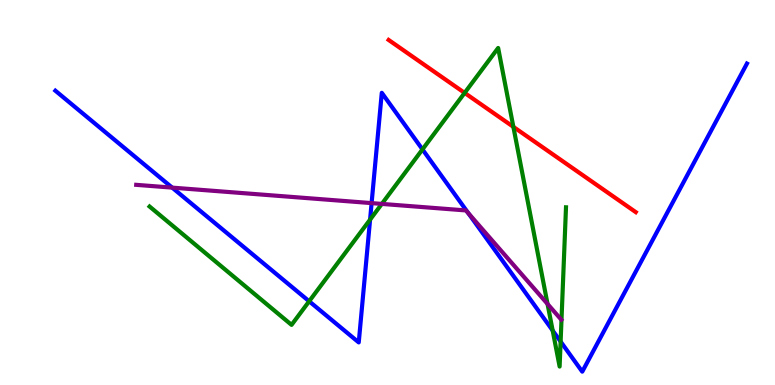[{'lines': ['blue', 'red'], 'intersections': []}, {'lines': ['green', 'red'], 'intersections': [{'x': 6.0, 'y': 7.59}, {'x': 6.62, 'y': 6.7}]}, {'lines': ['purple', 'red'], 'intersections': []}, {'lines': ['blue', 'green'], 'intersections': [{'x': 3.99, 'y': 2.17}, {'x': 4.78, 'y': 4.3}, {'x': 5.45, 'y': 6.12}, {'x': 7.13, 'y': 1.42}, {'x': 7.23, 'y': 1.13}]}, {'lines': ['blue', 'purple'], 'intersections': [{'x': 2.22, 'y': 5.13}, {'x': 4.79, 'y': 4.72}, {'x': 6.04, 'y': 4.46}]}, {'lines': ['green', 'purple'], 'intersections': [{'x': 4.93, 'y': 4.7}, {'x': 7.07, 'y': 2.11}]}]